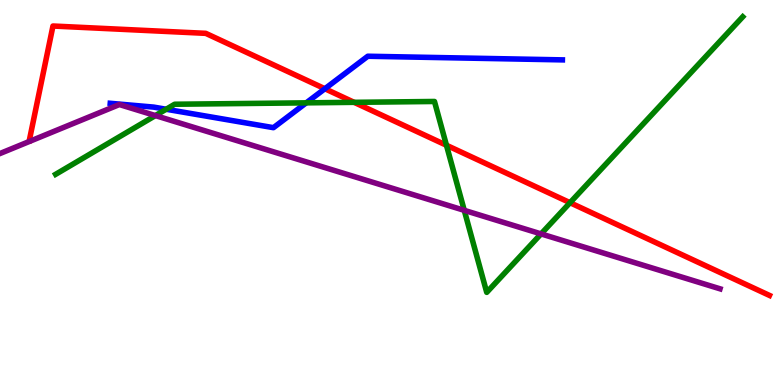[{'lines': ['blue', 'red'], 'intersections': [{'x': 4.19, 'y': 7.7}]}, {'lines': ['green', 'red'], 'intersections': [{'x': 4.57, 'y': 7.34}, {'x': 5.76, 'y': 6.23}, {'x': 7.36, 'y': 4.74}]}, {'lines': ['purple', 'red'], 'intersections': []}, {'lines': ['blue', 'green'], 'intersections': [{'x': 2.14, 'y': 7.16}, {'x': 3.95, 'y': 7.33}]}, {'lines': ['blue', 'purple'], 'intersections': []}, {'lines': ['green', 'purple'], 'intersections': [{'x': 2.01, 'y': 7.0}, {'x': 5.99, 'y': 4.54}, {'x': 6.98, 'y': 3.92}]}]